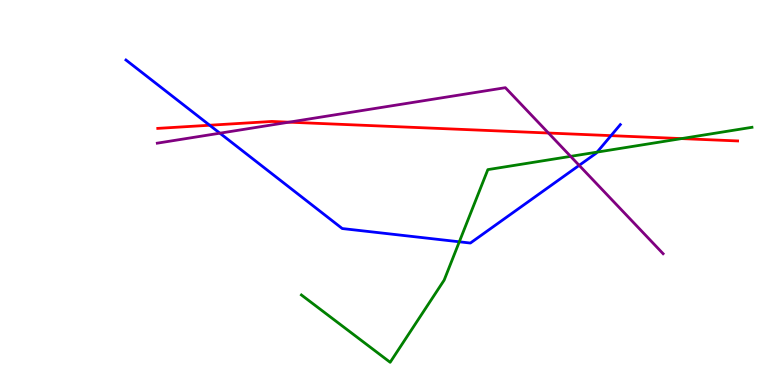[{'lines': ['blue', 'red'], 'intersections': [{'x': 2.71, 'y': 6.75}, {'x': 7.88, 'y': 6.48}]}, {'lines': ['green', 'red'], 'intersections': [{'x': 8.79, 'y': 6.4}]}, {'lines': ['purple', 'red'], 'intersections': [{'x': 3.73, 'y': 6.83}, {'x': 7.08, 'y': 6.54}]}, {'lines': ['blue', 'green'], 'intersections': [{'x': 5.93, 'y': 3.72}, {'x': 7.7, 'y': 6.05}]}, {'lines': ['blue', 'purple'], 'intersections': [{'x': 2.84, 'y': 6.54}, {'x': 7.47, 'y': 5.7}]}, {'lines': ['green', 'purple'], 'intersections': [{'x': 7.36, 'y': 5.94}]}]